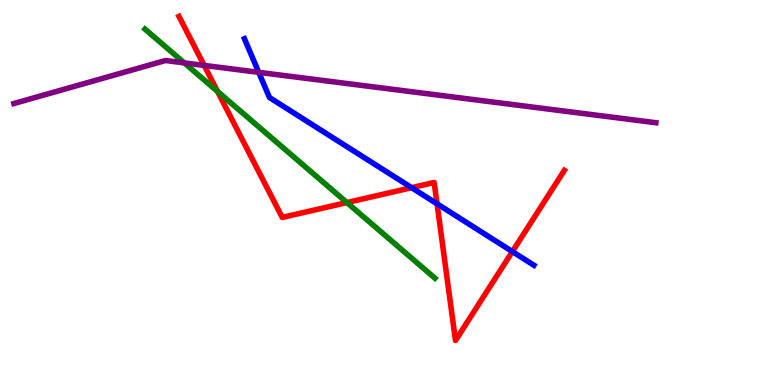[{'lines': ['blue', 'red'], 'intersections': [{'x': 5.31, 'y': 5.13}, {'x': 5.64, 'y': 4.71}, {'x': 6.61, 'y': 3.47}]}, {'lines': ['green', 'red'], 'intersections': [{'x': 2.81, 'y': 7.62}, {'x': 4.48, 'y': 4.74}]}, {'lines': ['purple', 'red'], 'intersections': [{'x': 2.63, 'y': 8.3}]}, {'lines': ['blue', 'green'], 'intersections': []}, {'lines': ['blue', 'purple'], 'intersections': [{'x': 3.34, 'y': 8.12}]}, {'lines': ['green', 'purple'], 'intersections': [{'x': 2.38, 'y': 8.37}]}]